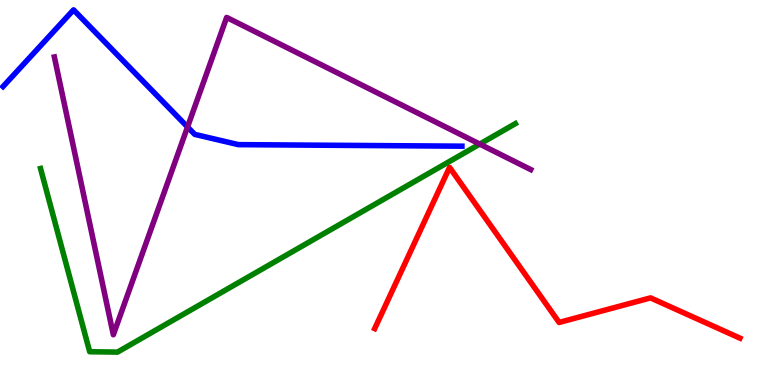[{'lines': ['blue', 'red'], 'intersections': []}, {'lines': ['green', 'red'], 'intersections': []}, {'lines': ['purple', 'red'], 'intersections': []}, {'lines': ['blue', 'green'], 'intersections': []}, {'lines': ['blue', 'purple'], 'intersections': [{'x': 2.42, 'y': 6.7}]}, {'lines': ['green', 'purple'], 'intersections': [{'x': 6.19, 'y': 6.26}]}]